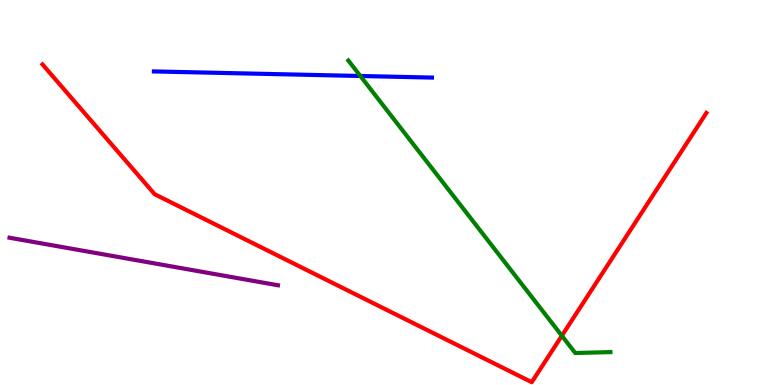[{'lines': ['blue', 'red'], 'intersections': []}, {'lines': ['green', 'red'], 'intersections': [{'x': 7.25, 'y': 1.28}]}, {'lines': ['purple', 'red'], 'intersections': []}, {'lines': ['blue', 'green'], 'intersections': [{'x': 4.65, 'y': 8.03}]}, {'lines': ['blue', 'purple'], 'intersections': []}, {'lines': ['green', 'purple'], 'intersections': []}]